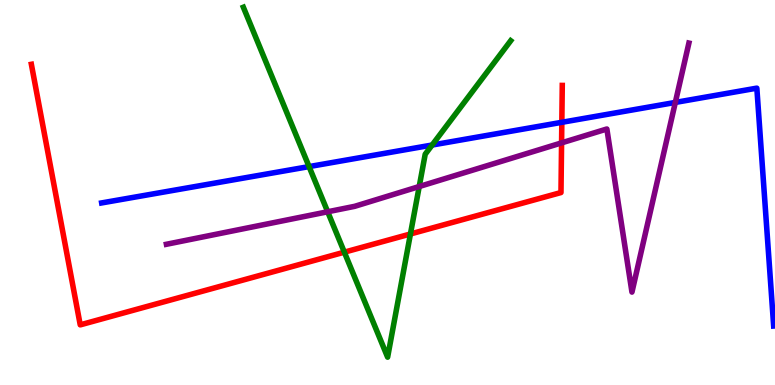[{'lines': ['blue', 'red'], 'intersections': [{'x': 7.25, 'y': 6.82}]}, {'lines': ['green', 'red'], 'intersections': [{'x': 4.44, 'y': 3.45}, {'x': 5.3, 'y': 3.92}]}, {'lines': ['purple', 'red'], 'intersections': [{'x': 7.25, 'y': 6.29}]}, {'lines': ['blue', 'green'], 'intersections': [{'x': 3.99, 'y': 5.67}, {'x': 5.58, 'y': 6.23}]}, {'lines': ['blue', 'purple'], 'intersections': [{'x': 8.71, 'y': 7.34}]}, {'lines': ['green', 'purple'], 'intersections': [{'x': 4.23, 'y': 4.5}, {'x': 5.41, 'y': 5.15}]}]